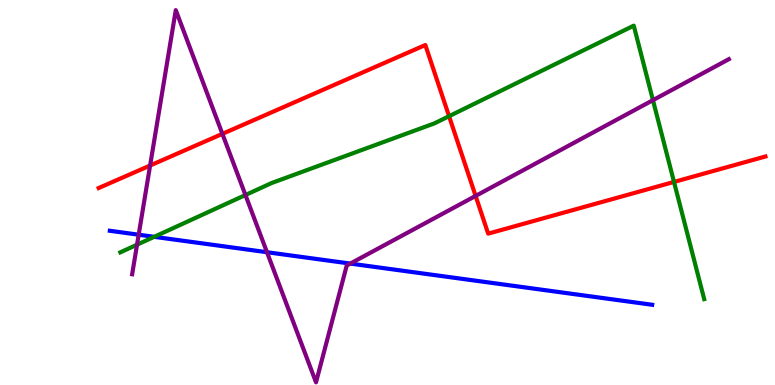[{'lines': ['blue', 'red'], 'intersections': []}, {'lines': ['green', 'red'], 'intersections': [{'x': 5.79, 'y': 6.98}, {'x': 8.7, 'y': 5.27}]}, {'lines': ['purple', 'red'], 'intersections': [{'x': 1.94, 'y': 5.7}, {'x': 2.87, 'y': 6.52}, {'x': 6.14, 'y': 4.91}]}, {'lines': ['blue', 'green'], 'intersections': [{'x': 1.99, 'y': 3.85}]}, {'lines': ['blue', 'purple'], 'intersections': [{'x': 1.79, 'y': 3.9}, {'x': 3.44, 'y': 3.45}, {'x': 4.52, 'y': 3.15}]}, {'lines': ['green', 'purple'], 'intersections': [{'x': 1.77, 'y': 3.64}, {'x': 3.17, 'y': 4.93}, {'x': 8.43, 'y': 7.4}]}]